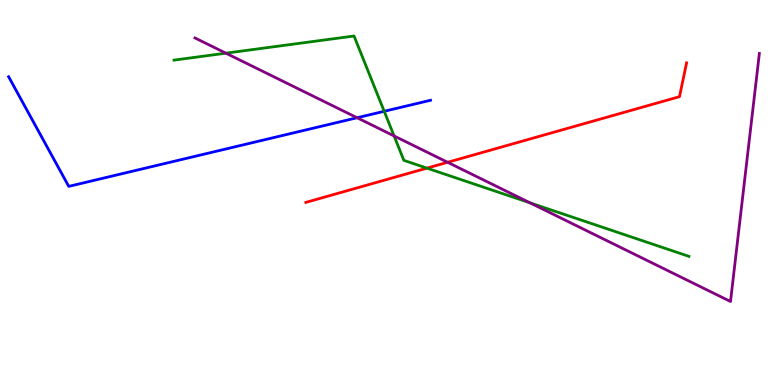[{'lines': ['blue', 'red'], 'intersections': []}, {'lines': ['green', 'red'], 'intersections': [{'x': 5.51, 'y': 5.63}]}, {'lines': ['purple', 'red'], 'intersections': [{'x': 5.78, 'y': 5.78}]}, {'lines': ['blue', 'green'], 'intersections': [{'x': 4.96, 'y': 7.11}]}, {'lines': ['blue', 'purple'], 'intersections': [{'x': 4.61, 'y': 6.94}]}, {'lines': ['green', 'purple'], 'intersections': [{'x': 2.91, 'y': 8.62}, {'x': 5.09, 'y': 6.47}, {'x': 6.84, 'y': 4.73}]}]